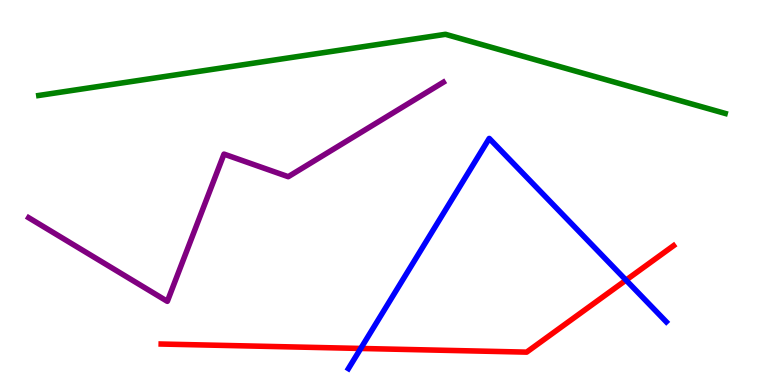[{'lines': ['blue', 'red'], 'intersections': [{'x': 4.65, 'y': 0.949}, {'x': 8.08, 'y': 2.72}]}, {'lines': ['green', 'red'], 'intersections': []}, {'lines': ['purple', 'red'], 'intersections': []}, {'lines': ['blue', 'green'], 'intersections': []}, {'lines': ['blue', 'purple'], 'intersections': []}, {'lines': ['green', 'purple'], 'intersections': []}]